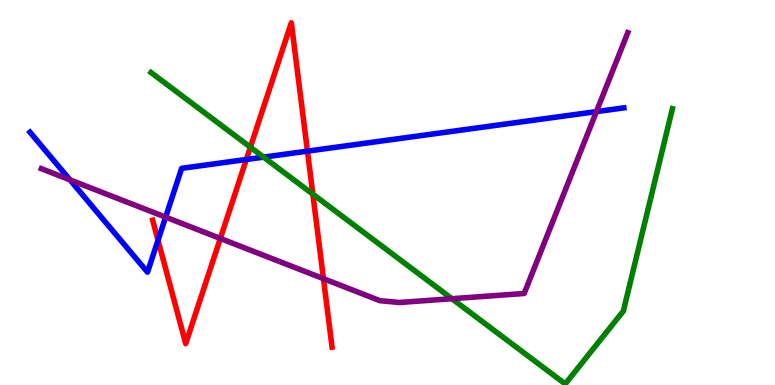[{'lines': ['blue', 'red'], 'intersections': [{'x': 2.04, 'y': 3.76}, {'x': 3.18, 'y': 5.86}, {'x': 3.97, 'y': 6.07}]}, {'lines': ['green', 'red'], 'intersections': [{'x': 3.23, 'y': 6.18}, {'x': 4.04, 'y': 4.96}]}, {'lines': ['purple', 'red'], 'intersections': [{'x': 2.84, 'y': 3.81}, {'x': 4.17, 'y': 2.76}]}, {'lines': ['blue', 'green'], 'intersections': [{'x': 3.4, 'y': 5.92}]}, {'lines': ['blue', 'purple'], 'intersections': [{'x': 0.903, 'y': 5.33}, {'x': 2.14, 'y': 4.36}, {'x': 7.7, 'y': 7.1}]}, {'lines': ['green', 'purple'], 'intersections': [{'x': 5.83, 'y': 2.24}]}]